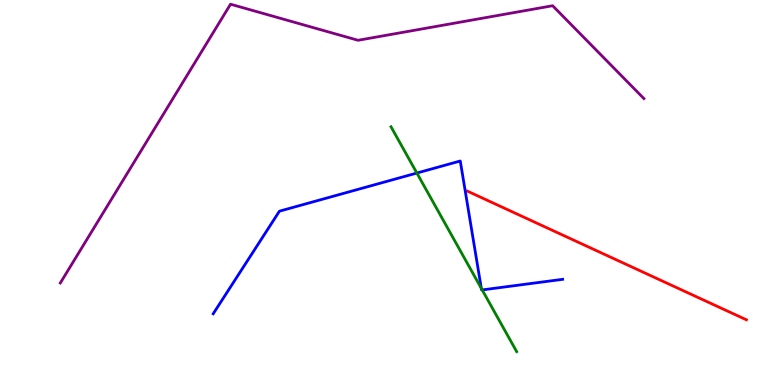[{'lines': ['blue', 'red'], 'intersections': []}, {'lines': ['green', 'red'], 'intersections': []}, {'lines': ['purple', 'red'], 'intersections': []}, {'lines': ['blue', 'green'], 'intersections': [{'x': 5.38, 'y': 5.51}, {'x': 6.21, 'y': 2.51}, {'x': 6.22, 'y': 2.47}]}, {'lines': ['blue', 'purple'], 'intersections': []}, {'lines': ['green', 'purple'], 'intersections': []}]